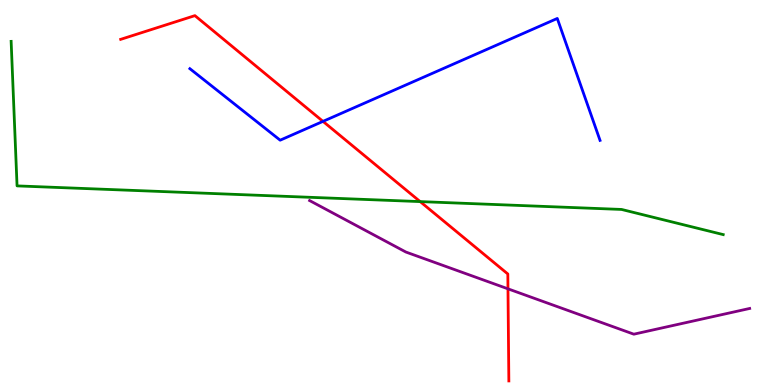[{'lines': ['blue', 'red'], 'intersections': [{'x': 4.17, 'y': 6.85}]}, {'lines': ['green', 'red'], 'intersections': [{'x': 5.42, 'y': 4.76}]}, {'lines': ['purple', 'red'], 'intersections': [{'x': 6.55, 'y': 2.5}]}, {'lines': ['blue', 'green'], 'intersections': []}, {'lines': ['blue', 'purple'], 'intersections': []}, {'lines': ['green', 'purple'], 'intersections': []}]